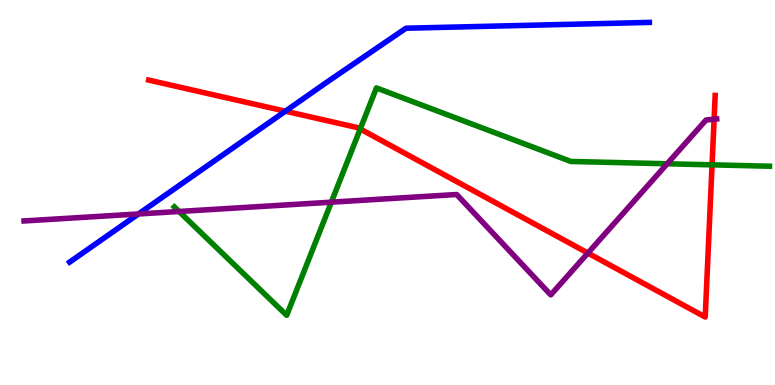[{'lines': ['blue', 'red'], 'intersections': [{'x': 3.68, 'y': 7.11}]}, {'lines': ['green', 'red'], 'intersections': [{'x': 4.65, 'y': 6.65}, {'x': 9.19, 'y': 5.72}]}, {'lines': ['purple', 'red'], 'intersections': [{'x': 7.59, 'y': 3.43}, {'x': 9.21, 'y': 6.9}]}, {'lines': ['blue', 'green'], 'intersections': []}, {'lines': ['blue', 'purple'], 'intersections': [{'x': 1.79, 'y': 4.44}]}, {'lines': ['green', 'purple'], 'intersections': [{'x': 2.31, 'y': 4.51}, {'x': 4.28, 'y': 4.75}, {'x': 8.61, 'y': 5.75}]}]